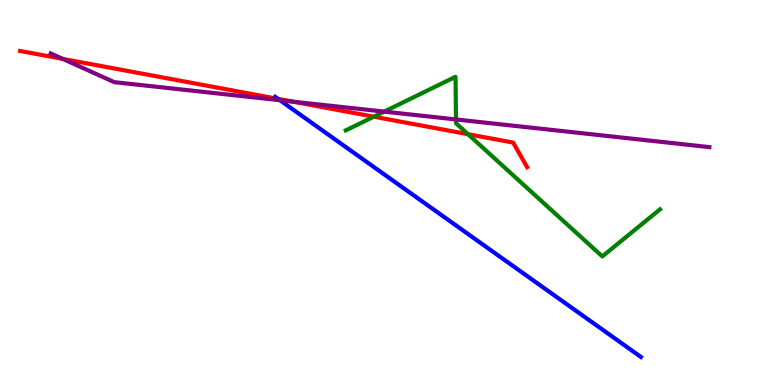[{'lines': ['blue', 'red'], 'intersections': [{'x': 3.59, 'y': 7.43}]}, {'lines': ['green', 'red'], 'intersections': [{'x': 4.82, 'y': 6.97}, {'x': 6.04, 'y': 6.51}]}, {'lines': ['purple', 'red'], 'intersections': [{'x': 0.811, 'y': 8.47}, {'x': 3.78, 'y': 7.36}]}, {'lines': ['blue', 'green'], 'intersections': []}, {'lines': ['blue', 'purple'], 'intersections': [{'x': 3.61, 'y': 7.4}]}, {'lines': ['green', 'purple'], 'intersections': [{'x': 4.96, 'y': 7.1}, {'x': 5.88, 'y': 6.9}]}]